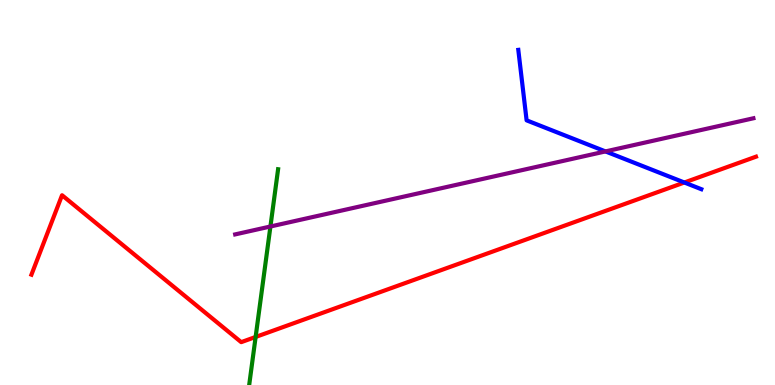[{'lines': ['blue', 'red'], 'intersections': [{'x': 8.83, 'y': 5.26}]}, {'lines': ['green', 'red'], 'intersections': [{'x': 3.3, 'y': 1.25}]}, {'lines': ['purple', 'red'], 'intersections': []}, {'lines': ['blue', 'green'], 'intersections': []}, {'lines': ['blue', 'purple'], 'intersections': [{'x': 7.81, 'y': 6.07}]}, {'lines': ['green', 'purple'], 'intersections': [{'x': 3.49, 'y': 4.12}]}]